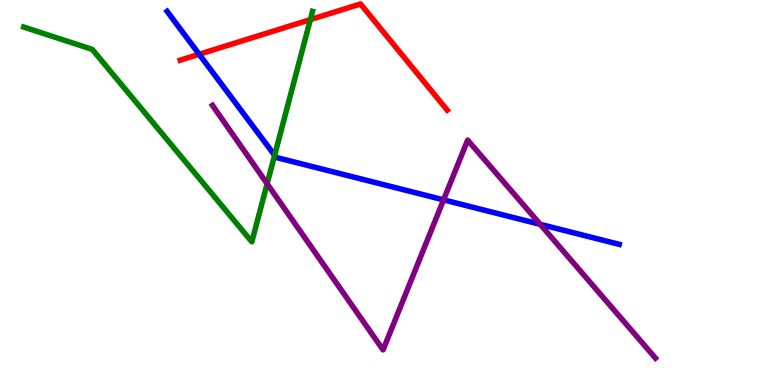[{'lines': ['blue', 'red'], 'intersections': [{'x': 2.57, 'y': 8.59}]}, {'lines': ['green', 'red'], 'intersections': [{'x': 4.0, 'y': 9.49}]}, {'lines': ['purple', 'red'], 'intersections': []}, {'lines': ['blue', 'green'], 'intersections': [{'x': 3.54, 'y': 5.97}]}, {'lines': ['blue', 'purple'], 'intersections': [{'x': 5.72, 'y': 4.81}, {'x': 6.97, 'y': 4.17}]}, {'lines': ['green', 'purple'], 'intersections': [{'x': 3.45, 'y': 5.23}]}]